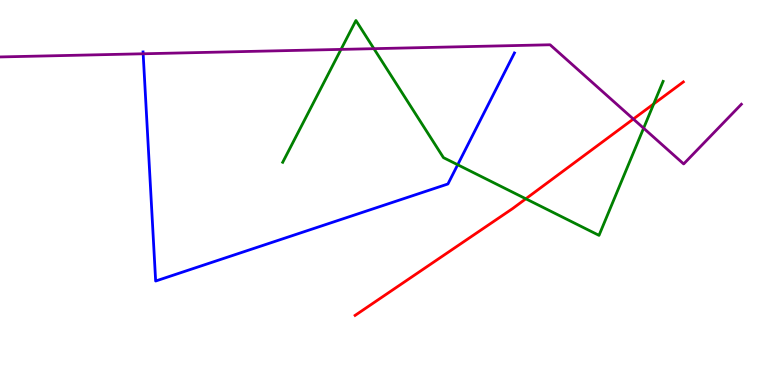[{'lines': ['blue', 'red'], 'intersections': []}, {'lines': ['green', 'red'], 'intersections': [{'x': 6.78, 'y': 4.84}, {'x': 8.44, 'y': 7.3}]}, {'lines': ['purple', 'red'], 'intersections': [{'x': 8.17, 'y': 6.91}]}, {'lines': ['blue', 'green'], 'intersections': [{'x': 5.91, 'y': 5.72}]}, {'lines': ['blue', 'purple'], 'intersections': [{'x': 1.85, 'y': 8.6}]}, {'lines': ['green', 'purple'], 'intersections': [{'x': 4.4, 'y': 8.72}, {'x': 4.82, 'y': 8.74}, {'x': 8.3, 'y': 6.67}]}]